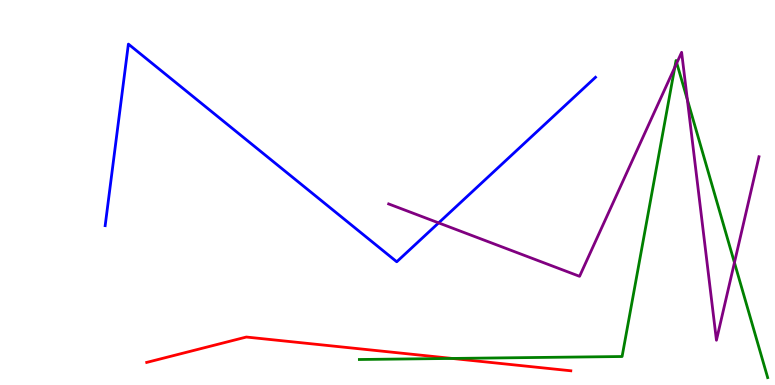[{'lines': ['blue', 'red'], 'intersections': []}, {'lines': ['green', 'red'], 'intersections': [{'x': 5.83, 'y': 0.69}]}, {'lines': ['purple', 'red'], 'intersections': []}, {'lines': ['blue', 'green'], 'intersections': []}, {'lines': ['blue', 'purple'], 'intersections': [{'x': 5.66, 'y': 4.21}]}, {'lines': ['green', 'purple'], 'intersections': [{'x': 8.71, 'y': 8.25}, {'x': 8.73, 'y': 8.36}, {'x': 8.87, 'y': 7.41}, {'x': 9.48, 'y': 3.18}]}]